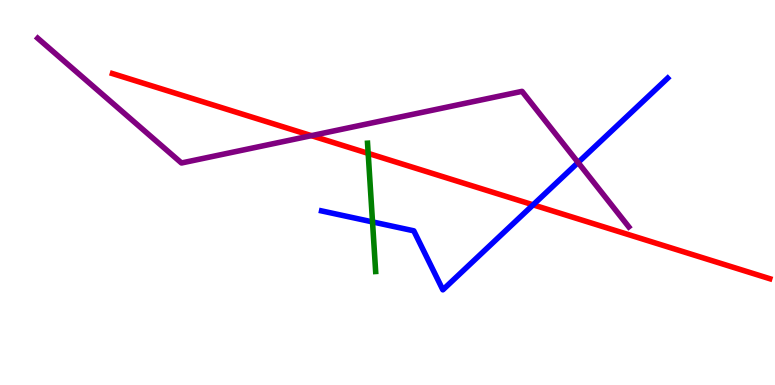[{'lines': ['blue', 'red'], 'intersections': [{'x': 6.88, 'y': 4.68}]}, {'lines': ['green', 'red'], 'intersections': [{'x': 4.75, 'y': 6.02}]}, {'lines': ['purple', 'red'], 'intersections': [{'x': 4.02, 'y': 6.48}]}, {'lines': ['blue', 'green'], 'intersections': [{'x': 4.81, 'y': 4.24}]}, {'lines': ['blue', 'purple'], 'intersections': [{'x': 7.46, 'y': 5.78}]}, {'lines': ['green', 'purple'], 'intersections': []}]